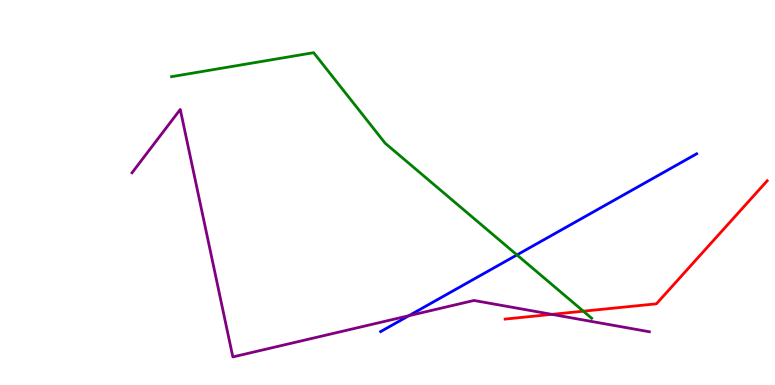[{'lines': ['blue', 'red'], 'intersections': []}, {'lines': ['green', 'red'], 'intersections': [{'x': 7.53, 'y': 1.92}]}, {'lines': ['purple', 'red'], 'intersections': [{'x': 7.12, 'y': 1.83}]}, {'lines': ['blue', 'green'], 'intersections': [{'x': 6.67, 'y': 3.38}]}, {'lines': ['blue', 'purple'], 'intersections': [{'x': 5.28, 'y': 1.8}]}, {'lines': ['green', 'purple'], 'intersections': []}]